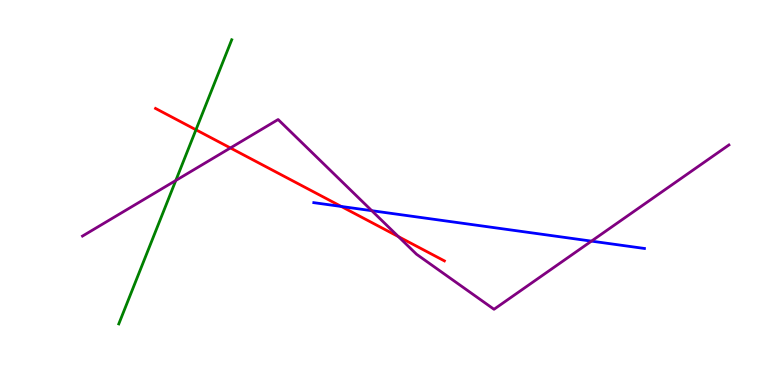[{'lines': ['blue', 'red'], 'intersections': [{'x': 4.4, 'y': 4.64}]}, {'lines': ['green', 'red'], 'intersections': [{'x': 2.53, 'y': 6.63}]}, {'lines': ['purple', 'red'], 'intersections': [{'x': 2.97, 'y': 6.16}, {'x': 5.14, 'y': 3.85}]}, {'lines': ['blue', 'green'], 'intersections': []}, {'lines': ['blue', 'purple'], 'intersections': [{'x': 4.8, 'y': 4.53}, {'x': 7.63, 'y': 3.74}]}, {'lines': ['green', 'purple'], 'intersections': [{'x': 2.27, 'y': 5.31}]}]